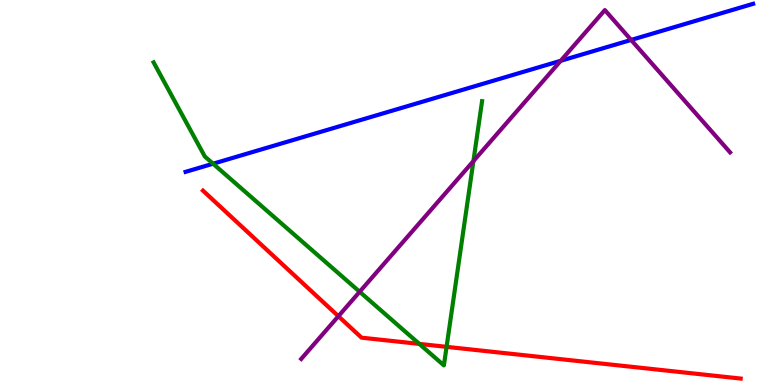[{'lines': ['blue', 'red'], 'intersections': []}, {'lines': ['green', 'red'], 'intersections': [{'x': 5.41, 'y': 1.07}, {'x': 5.76, 'y': 0.991}]}, {'lines': ['purple', 'red'], 'intersections': [{'x': 4.37, 'y': 1.79}]}, {'lines': ['blue', 'green'], 'intersections': [{'x': 2.75, 'y': 5.75}]}, {'lines': ['blue', 'purple'], 'intersections': [{'x': 7.24, 'y': 8.42}, {'x': 8.14, 'y': 8.96}]}, {'lines': ['green', 'purple'], 'intersections': [{'x': 4.64, 'y': 2.42}, {'x': 6.11, 'y': 5.82}]}]